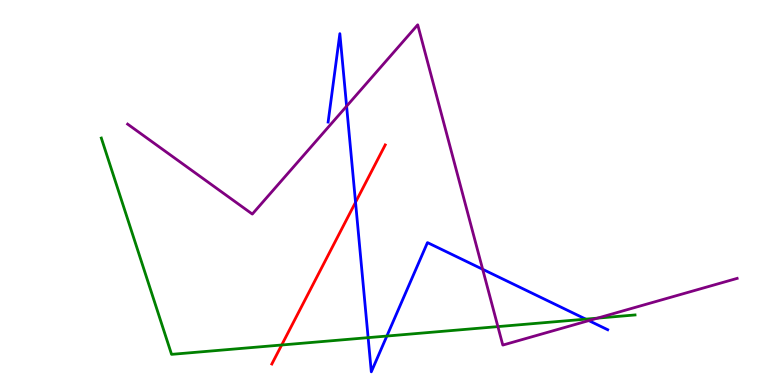[{'lines': ['blue', 'red'], 'intersections': [{'x': 4.59, 'y': 4.75}]}, {'lines': ['green', 'red'], 'intersections': [{'x': 3.63, 'y': 1.04}]}, {'lines': ['purple', 'red'], 'intersections': []}, {'lines': ['blue', 'green'], 'intersections': [{'x': 4.75, 'y': 1.23}, {'x': 4.99, 'y': 1.27}, {'x': 7.56, 'y': 1.71}]}, {'lines': ['blue', 'purple'], 'intersections': [{'x': 4.47, 'y': 7.24}, {'x': 6.23, 'y': 3.01}, {'x': 7.6, 'y': 1.67}]}, {'lines': ['green', 'purple'], 'intersections': [{'x': 6.42, 'y': 1.52}, {'x': 7.71, 'y': 1.74}]}]